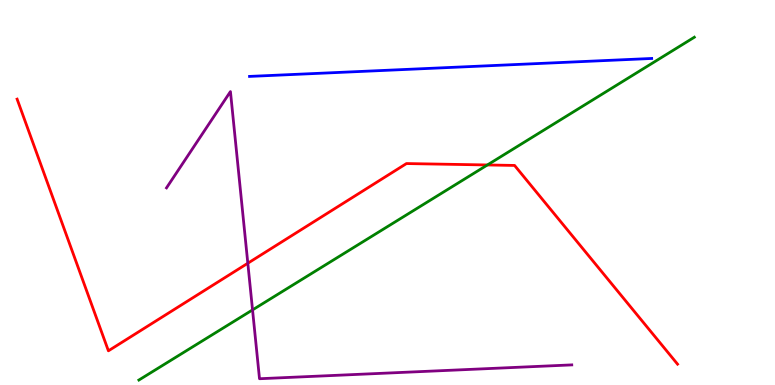[{'lines': ['blue', 'red'], 'intersections': []}, {'lines': ['green', 'red'], 'intersections': [{'x': 6.29, 'y': 5.72}]}, {'lines': ['purple', 'red'], 'intersections': [{'x': 3.2, 'y': 3.16}]}, {'lines': ['blue', 'green'], 'intersections': []}, {'lines': ['blue', 'purple'], 'intersections': []}, {'lines': ['green', 'purple'], 'intersections': [{'x': 3.26, 'y': 1.95}]}]